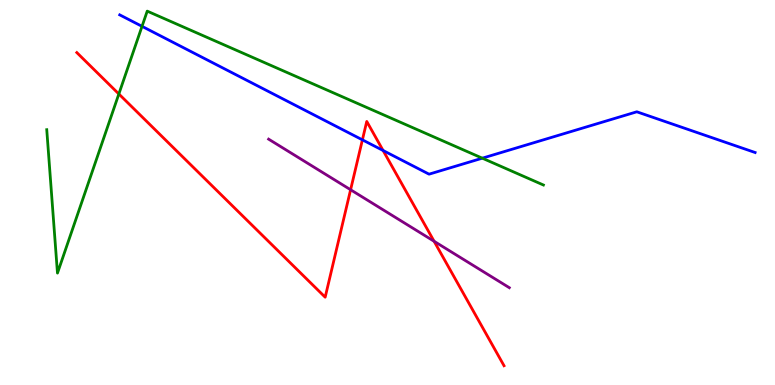[{'lines': ['blue', 'red'], 'intersections': [{'x': 4.68, 'y': 6.37}, {'x': 4.94, 'y': 6.09}]}, {'lines': ['green', 'red'], 'intersections': [{'x': 1.53, 'y': 7.56}]}, {'lines': ['purple', 'red'], 'intersections': [{'x': 4.52, 'y': 5.07}, {'x': 5.6, 'y': 3.73}]}, {'lines': ['blue', 'green'], 'intersections': [{'x': 1.83, 'y': 9.32}, {'x': 6.22, 'y': 5.89}]}, {'lines': ['blue', 'purple'], 'intersections': []}, {'lines': ['green', 'purple'], 'intersections': []}]